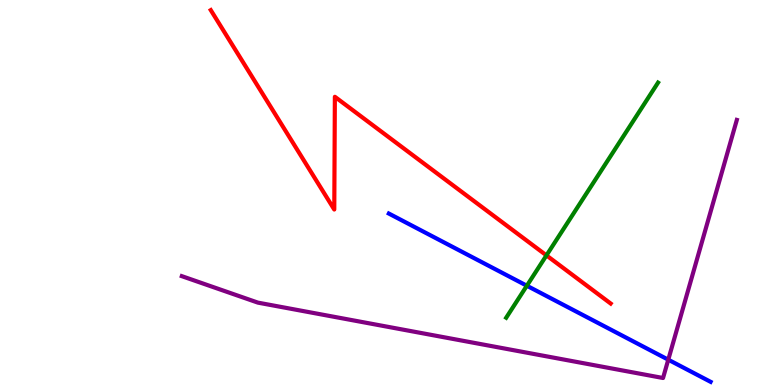[{'lines': ['blue', 'red'], 'intersections': []}, {'lines': ['green', 'red'], 'intersections': [{'x': 7.05, 'y': 3.37}]}, {'lines': ['purple', 'red'], 'intersections': []}, {'lines': ['blue', 'green'], 'intersections': [{'x': 6.8, 'y': 2.58}]}, {'lines': ['blue', 'purple'], 'intersections': [{'x': 8.62, 'y': 0.657}]}, {'lines': ['green', 'purple'], 'intersections': []}]